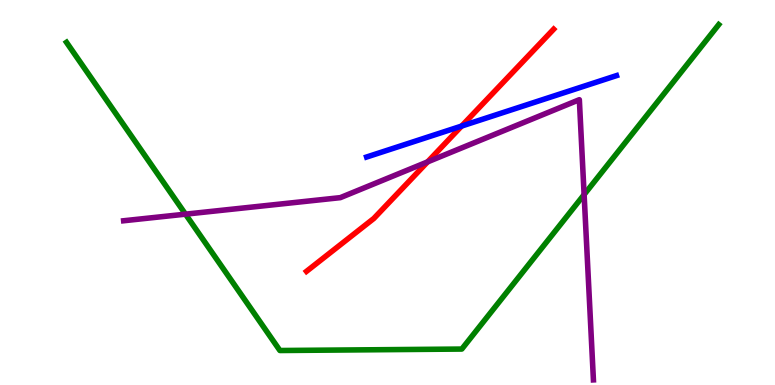[{'lines': ['blue', 'red'], 'intersections': [{'x': 5.96, 'y': 6.73}]}, {'lines': ['green', 'red'], 'intersections': []}, {'lines': ['purple', 'red'], 'intersections': [{'x': 5.52, 'y': 5.8}]}, {'lines': ['blue', 'green'], 'intersections': []}, {'lines': ['blue', 'purple'], 'intersections': []}, {'lines': ['green', 'purple'], 'intersections': [{'x': 2.39, 'y': 4.44}, {'x': 7.54, 'y': 4.95}]}]